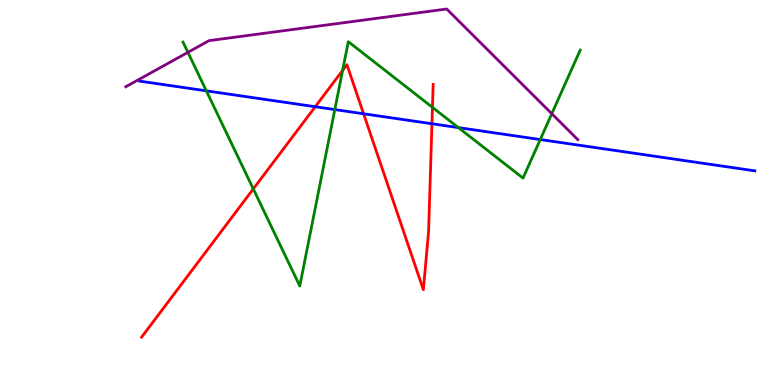[{'lines': ['blue', 'red'], 'intersections': [{'x': 4.07, 'y': 7.23}, {'x': 4.69, 'y': 7.04}, {'x': 5.57, 'y': 6.79}]}, {'lines': ['green', 'red'], 'intersections': [{'x': 3.27, 'y': 5.09}, {'x': 4.42, 'y': 8.17}, {'x': 5.58, 'y': 7.21}]}, {'lines': ['purple', 'red'], 'intersections': []}, {'lines': ['blue', 'green'], 'intersections': [{'x': 2.66, 'y': 7.64}, {'x': 4.32, 'y': 7.15}, {'x': 5.91, 'y': 6.69}, {'x': 6.97, 'y': 6.38}]}, {'lines': ['blue', 'purple'], 'intersections': []}, {'lines': ['green', 'purple'], 'intersections': [{'x': 2.42, 'y': 8.64}, {'x': 7.12, 'y': 7.05}]}]